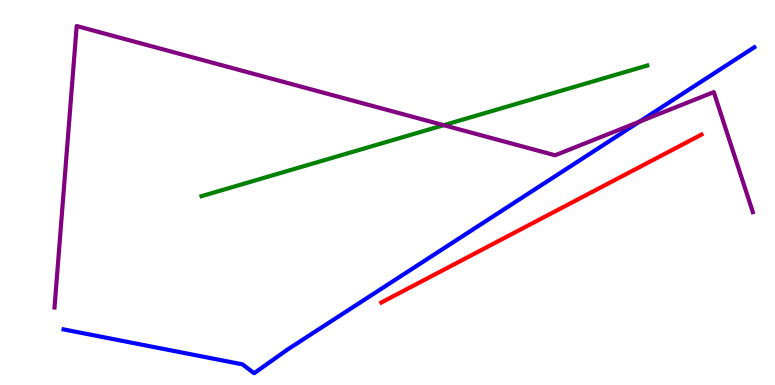[{'lines': ['blue', 'red'], 'intersections': []}, {'lines': ['green', 'red'], 'intersections': []}, {'lines': ['purple', 'red'], 'intersections': []}, {'lines': ['blue', 'green'], 'intersections': []}, {'lines': ['blue', 'purple'], 'intersections': [{'x': 8.25, 'y': 6.84}]}, {'lines': ['green', 'purple'], 'intersections': [{'x': 5.73, 'y': 6.75}]}]